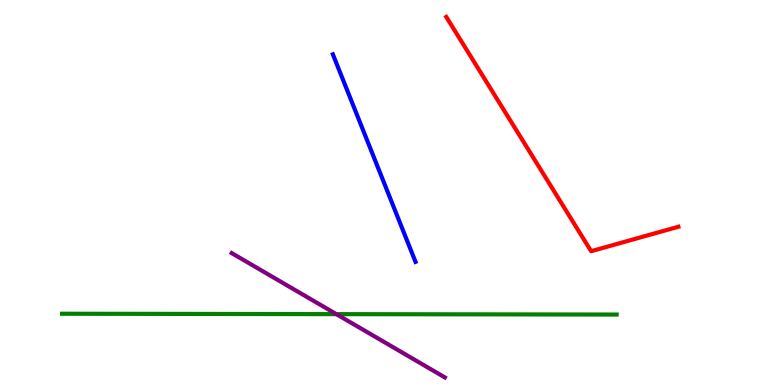[{'lines': ['blue', 'red'], 'intersections': []}, {'lines': ['green', 'red'], 'intersections': []}, {'lines': ['purple', 'red'], 'intersections': []}, {'lines': ['blue', 'green'], 'intersections': []}, {'lines': ['blue', 'purple'], 'intersections': []}, {'lines': ['green', 'purple'], 'intersections': [{'x': 4.34, 'y': 1.84}]}]